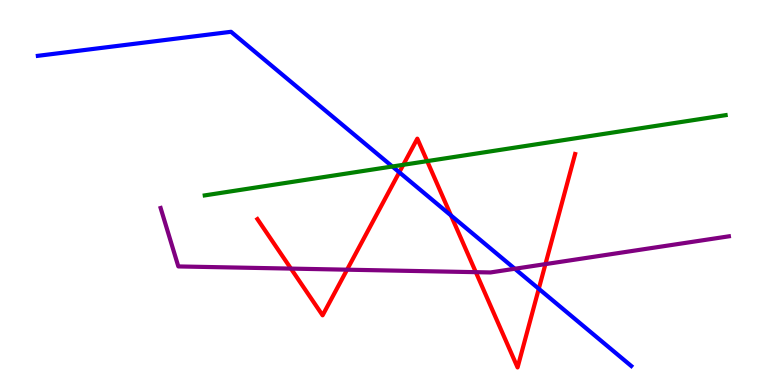[{'lines': ['blue', 'red'], 'intersections': [{'x': 5.15, 'y': 5.52}, {'x': 5.82, 'y': 4.4}, {'x': 6.95, 'y': 2.5}]}, {'lines': ['green', 'red'], 'intersections': [{'x': 5.2, 'y': 5.72}, {'x': 5.51, 'y': 5.81}]}, {'lines': ['purple', 'red'], 'intersections': [{'x': 3.75, 'y': 3.02}, {'x': 4.48, 'y': 3.0}, {'x': 6.14, 'y': 2.93}, {'x': 7.04, 'y': 3.14}]}, {'lines': ['blue', 'green'], 'intersections': [{'x': 5.06, 'y': 5.68}]}, {'lines': ['blue', 'purple'], 'intersections': [{'x': 6.64, 'y': 3.02}]}, {'lines': ['green', 'purple'], 'intersections': []}]